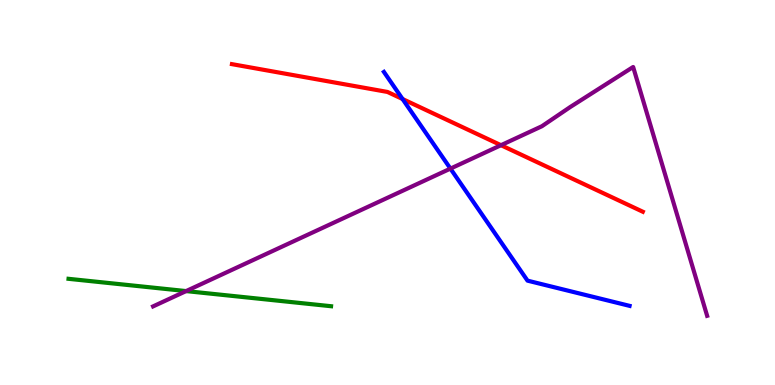[{'lines': ['blue', 'red'], 'intersections': [{'x': 5.19, 'y': 7.43}]}, {'lines': ['green', 'red'], 'intersections': []}, {'lines': ['purple', 'red'], 'intersections': [{'x': 6.46, 'y': 6.23}]}, {'lines': ['blue', 'green'], 'intersections': []}, {'lines': ['blue', 'purple'], 'intersections': [{'x': 5.81, 'y': 5.62}]}, {'lines': ['green', 'purple'], 'intersections': [{'x': 2.4, 'y': 2.44}]}]